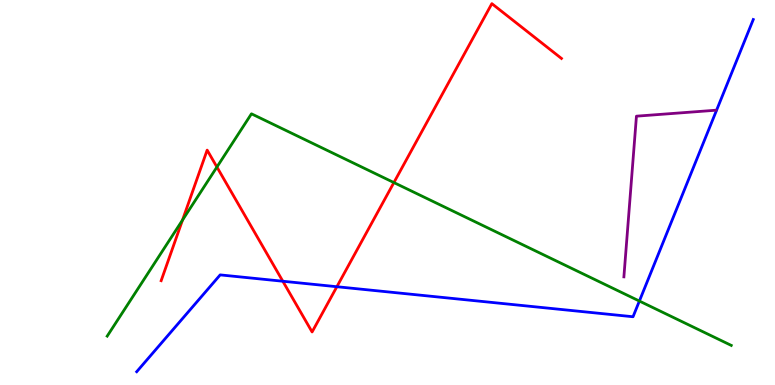[{'lines': ['blue', 'red'], 'intersections': [{'x': 3.65, 'y': 2.7}, {'x': 4.35, 'y': 2.55}]}, {'lines': ['green', 'red'], 'intersections': [{'x': 2.36, 'y': 4.28}, {'x': 2.8, 'y': 5.66}, {'x': 5.08, 'y': 5.26}]}, {'lines': ['purple', 'red'], 'intersections': []}, {'lines': ['blue', 'green'], 'intersections': [{'x': 8.25, 'y': 2.18}]}, {'lines': ['blue', 'purple'], 'intersections': []}, {'lines': ['green', 'purple'], 'intersections': []}]